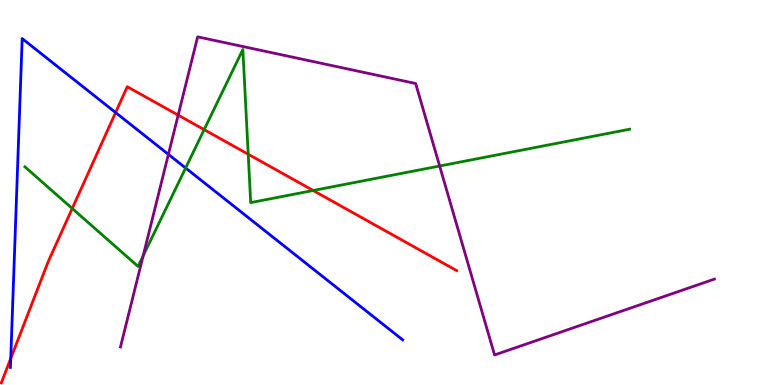[{'lines': ['blue', 'red'], 'intersections': [{'x': 0.139, 'y': 0.69}, {'x': 1.49, 'y': 7.08}]}, {'lines': ['green', 'red'], 'intersections': [{'x': 0.932, 'y': 4.58}, {'x': 2.63, 'y': 6.63}, {'x': 3.2, 'y': 5.99}, {'x': 4.04, 'y': 5.05}]}, {'lines': ['purple', 'red'], 'intersections': [{'x': 2.3, 'y': 7.01}]}, {'lines': ['blue', 'green'], 'intersections': [{'x': 2.4, 'y': 5.64}]}, {'lines': ['blue', 'purple'], 'intersections': [{'x': 2.17, 'y': 5.99}]}, {'lines': ['green', 'purple'], 'intersections': [{'x': 1.85, 'y': 3.35}, {'x': 5.67, 'y': 5.69}]}]